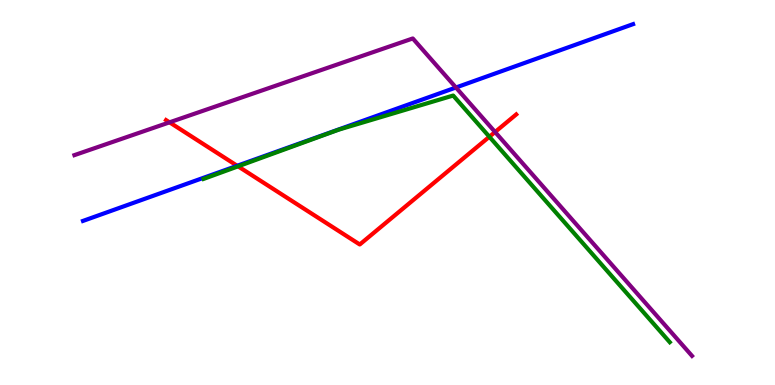[{'lines': ['blue', 'red'], 'intersections': [{'x': 3.06, 'y': 5.69}]}, {'lines': ['green', 'red'], 'intersections': [{'x': 3.07, 'y': 5.68}, {'x': 6.31, 'y': 6.45}]}, {'lines': ['purple', 'red'], 'intersections': [{'x': 2.19, 'y': 6.82}, {'x': 6.39, 'y': 6.57}]}, {'lines': ['blue', 'green'], 'intersections': []}, {'lines': ['blue', 'purple'], 'intersections': [{'x': 5.88, 'y': 7.73}]}, {'lines': ['green', 'purple'], 'intersections': []}]